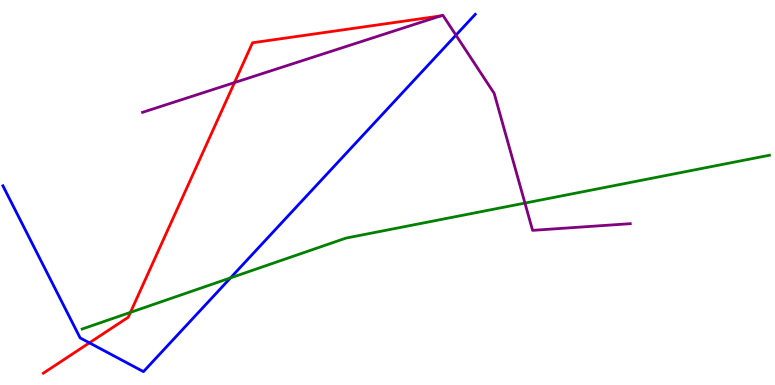[{'lines': ['blue', 'red'], 'intersections': [{'x': 1.15, 'y': 1.1}]}, {'lines': ['green', 'red'], 'intersections': [{'x': 1.68, 'y': 1.89}]}, {'lines': ['purple', 'red'], 'intersections': [{'x': 3.03, 'y': 7.85}]}, {'lines': ['blue', 'green'], 'intersections': [{'x': 2.97, 'y': 2.78}]}, {'lines': ['blue', 'purple'], 'intersections': [{'x': 5.88, 'y': 9.09}]}, {'lines': ['green', 'purple'], 'intersections': [{'x': 6.77, 'y': 4.73}]}]